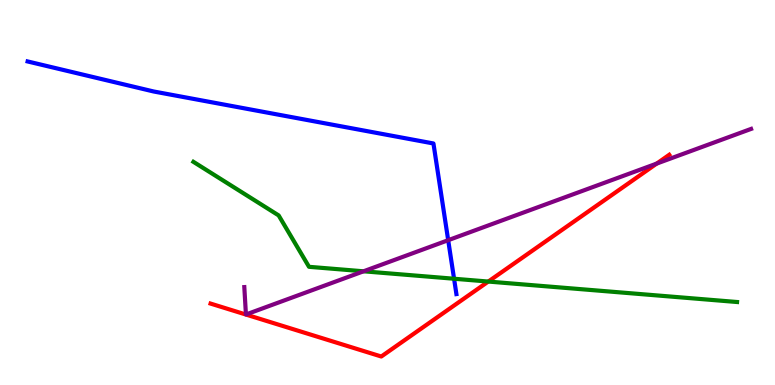[{'lines': ['blue', 'red'], 'intersections': []}, {'lines': ['green', 'red'], 'intersections': [{'x': 6.3, 'y': 2.69}]}, {'lines': ['purple', 'red'], 'intersections': [{'x': 8.47, 'y': 5.75}]}, {'lines': ['blue', 'green'], 'intersections': [{'x': 5.86, 'y': 2.76}]}, {'lines': ['blue', 'purple'], 'intersections': [{'x': 5.78, 'y': 3.76}]}, {'lines': ['green', 'purple'], 'intersections': [{'x': 4.69, 'y': 2.95}]}]